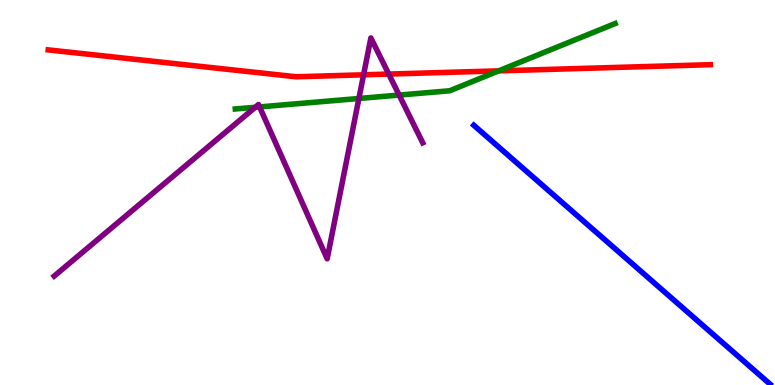[{'lines': ['blue', 'red'], 'intersections': []}, {'lines': ['green', 'red'], 'intersections': [{'x': 6.43, 'y': 8.16}]}, {'lines': ['purple', 'red'], 'intersections': [{'x': 4.69, 'y': 8.06}, {'x': 5.02, 'y': 8.08}]}, {'lines': ['blue', 'green'], 'intersections': []}, {'lines': ['blue', 'purple'], 'intersections': []}, {'lines': ['green', 'purple'], 'intersections': [{'x': 3.29, 'y': 7.21}, {'x': 3.35, 'y': 7.22}, {'x': 4.63, 'y': 7.44}, {'x': 5.15, 'y': 7.53}]}]